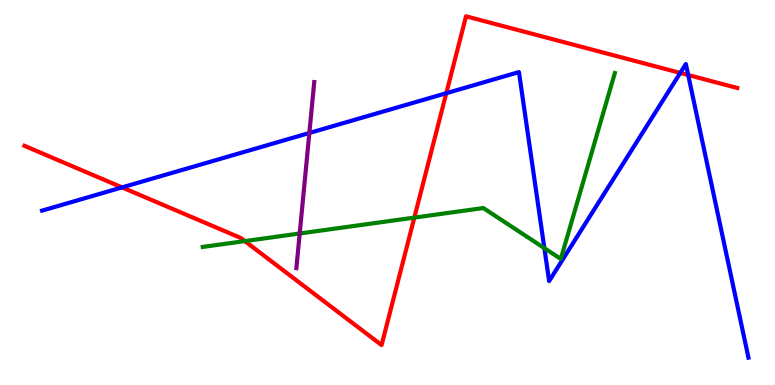[{'lines': ['blue', 'red'], 'intersections': [{'x': 1.57, 'y': 5.13}, {'x': 5.76, 'y': 7.58}, {'x': 8.78, 'y': 8.11}, {'x': 8.88, 'y': 8.05}]}, {'lines': ['green', 'red'], 'intersections': [{'x': 3.16, 'y': 3.74}, {'x': 5.35, 'y': 4.35}]}, {'lines': ['purple', 'red'], 'intersections': []}, {'lines': ['blue', 'green'], 'intersections': [{'x': 7.02, 'y': 3.55}]}, {'lines': ['blue', 'purple'], 'intersections': [{'x': 3.99, 'y': 6.55}]}, {'lines': ['green', 'purple'], 'intersections': [{'x': 3.87, 'y': 3.94}]}]